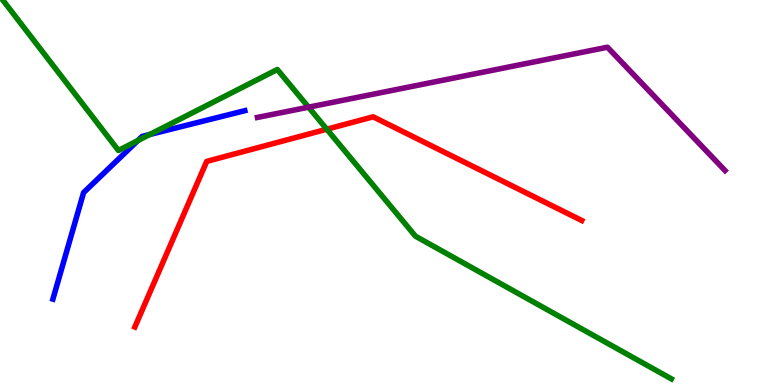[{'lines': ['blue', 'red'], 'intersections': []}, {'lines': ['green', 'red'], 'intersections': [{'x': 4.22, 'y': 6.64}]}, {'lines': ['purple', 'red'], 'intersections': []}, {'lines': ['blue', 'green'], 'intersections': [{'x': 1.78, 'y': 6.35}, {'x': 1.93, 'y': 6.51}]}, {'lines': ['blue', 'purple'], 'intersections': []}, {'lines': ['green', 'purple'], 'intersections': [{'x': 3.98, 'y': 7.22}]}]